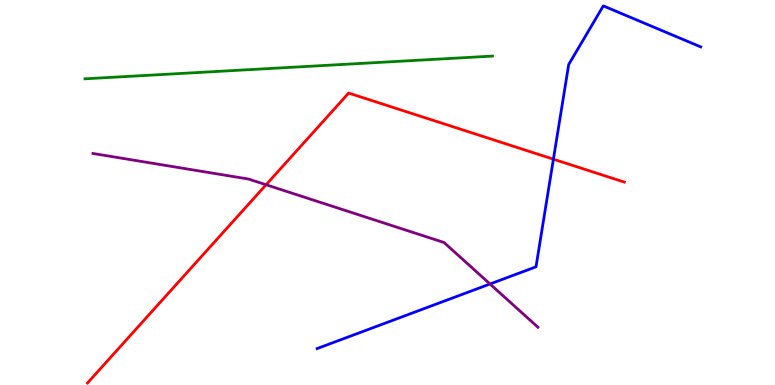[{'lines': ['blue', 'red'], 'intersections': [{'x': 7.14, 'y': 5.87}]}, {'lines': ['green', 'red'], 'intersections': []}, {'lines': ['purple', 'red'], 'intersections': [{'x': 3.43, 'y': 5.2}]}, {'lines': ['blue', 'green'], 'intersections': []}, {'lines': ['blue', 'purple'], 'intersections': [{'x': 6.32, 'y': 2.62}]}, {'lines': ['green', 'purple'], 'intersections': []}]